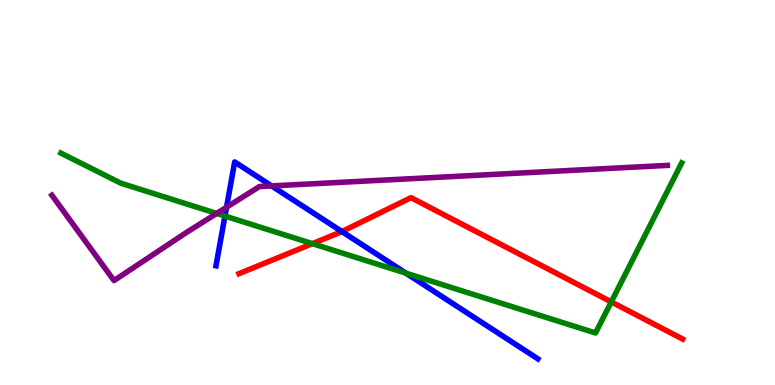[{'lines': ['blue', 'red'], 'intersections': [{'x': 4.41, 'y': 3.99}]}, {'lines': ['green', 'red'], 'intersections': [{'x': 4.03, 'y': 3.67}, {'x': 7.89, 'y': 2.16}]}, {'lines': ['purple', 'red'], 'intersections': []}, {'lines': ['blue', 'green'], 'intersections': [{'x': 2.9, 'y': 4.39}, {'x': 5.24, 'y': 2.9}]}, {'lines': ['blue', 'purple'], 'intersections': [{'x': 2.92, 'y': 4.62}, {'x': 3.5, 'y': 5.17}]}, {'lines': ['green', 'purple'], 'intersections': [{'x': 2.8, 'y': 4.46}]}]